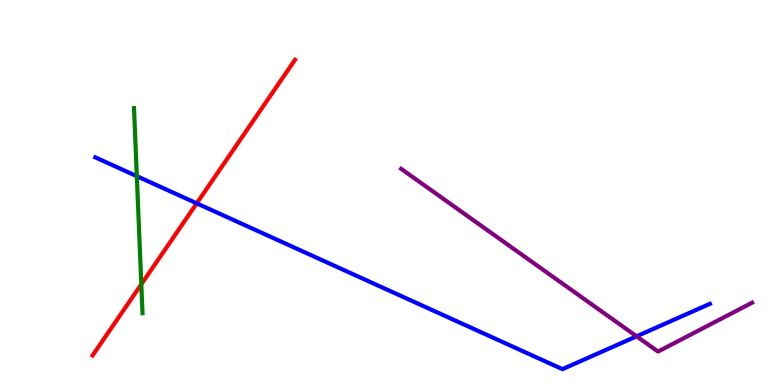[{'lines': ['blue', 'red'], 'intersections': [{'x': 2.54, 'y': 4.72}]}, {'lines': ['green', 'red'], 'intersections': [{'x': 1.82, 'y': 2.62}]}, {'lines': ['purple', 'red'], 'intersections': []}, {'lines': ['blue', 'green'], 'intersections': [{'x': 1.77, 'y': 5.42}]}, {'lines': ['blue', 'purple'], 'intersections': [{'x': 8.21, 'y': 1.26}]}, {'lines': ['green', 'purple'], 'intersections': []}]